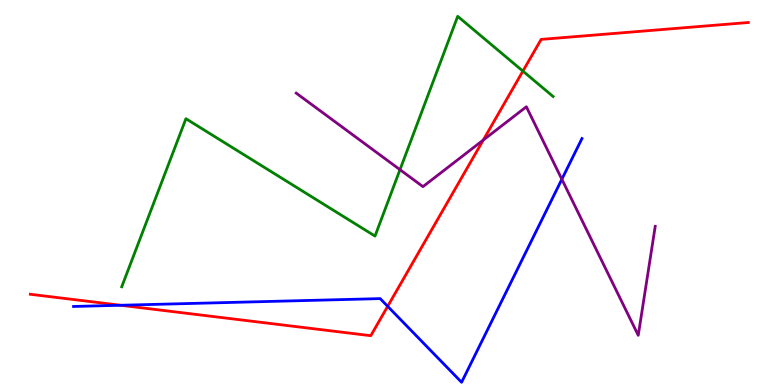[{'lines': ['blue', 'red'], 'intersections': [{'x': 1.56, 'y': 2.07}, {'x': 5.0, 'y': 2.04}]}, {'lines': ['green', 'red'], 'intersections': [{'x': 6.75, 'y': 8.15}]}, {'lines': ['purple', 'red'], 'intersections': [{'x': 6.24, 'y': 6.36}]}, {'lines': ['blue', 'green'], 'intersections': []}, {'lines': ['blue', 'purple'], 'intersections': [{'x': 7.25, 'y': 5.34}]}, {'lines': ['green', 'purple'], 'intersections': [{'x': 5.16, 'y': 5.59}]}]